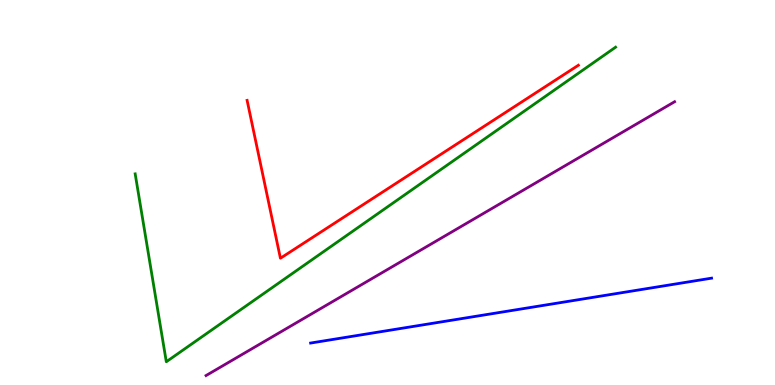[{'lines': ['blue', 'red'], 'intersections': []}, {'lines': ['green', 'red'], 'intersections': []}, {'lines': ['purple', 'red'], 'intersections': []}, {'lines': ['blue', 'green'], 'intersections': []}, {'lines': ['blue', 'purple'], 'intersections': []}, {'lines': ['green', 'purple'], 'intersections': []}]